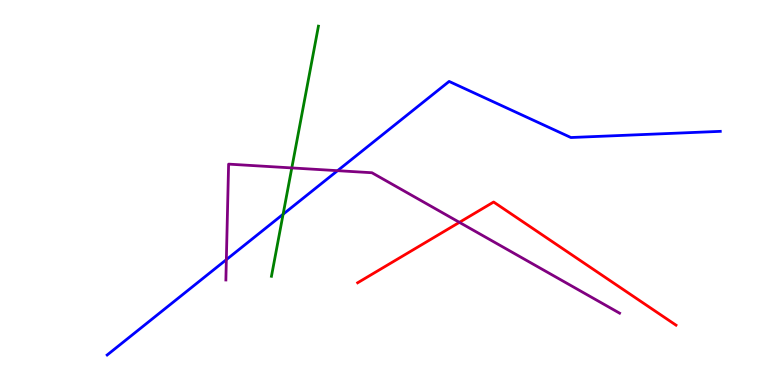[{'lines': ['blue', 'red'], 'intersections': []}, {'lines': ['green', 'red'], 'intersections': []}, {'lines': ['purple', 'red'], 'intersections': [{'x': 5.93, 'y': 4.22}]}, {'lines': ['blue', 'green'], 'intersections': [{'x': 3.65, 'y': 4.44}]}, {'lines': ['blue', 'purple'], 'intersections': [{'x': 2.92, 'y': 3.26}, {'x': 4.36, 'y': 5.57}]}, {'lines': ['green', 'purple'], 'intersections': [{'x': 3.77, 'y': 5.64}]}]